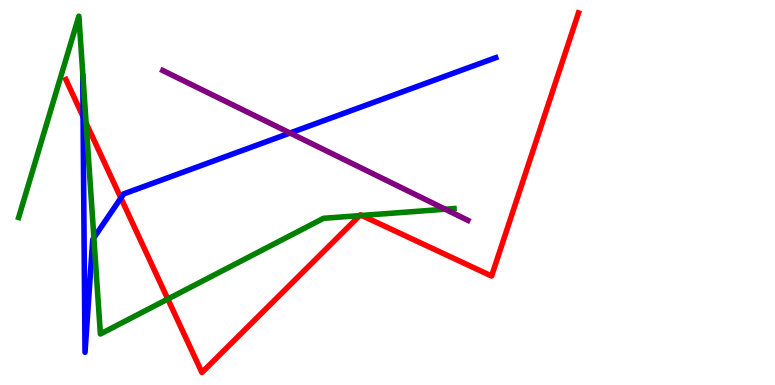[{'lines': ['blue', 'red'], 'intersections': [{'x': 1.07, 'y': 6.97}, {'x': 1.56, 'y': 4.86}]}, {'lines': ['green', 'red'], 'intersections': [{'x': 1.11, 'y': 6.8}, {'x': 2.17, 'y': 2.23}, {'x': 4.64, 'y': 4.4}, {'x': 4.67, 'y': 4.4}]}, {'lines': ['purple', 'red'], 'intersections': []}, {'lines': ['blue', 'green'], 'intersections': [{'x': 1.21, 'y': 3.82}]}, {'lines': ['blue', 'purple'], 'intersections': [{'x': 3.74, 'y': 6.55}]}, {'lines': ['green', 'purple'], 'intersections': [{'x': 5.75, 'y': 4.57}]}]